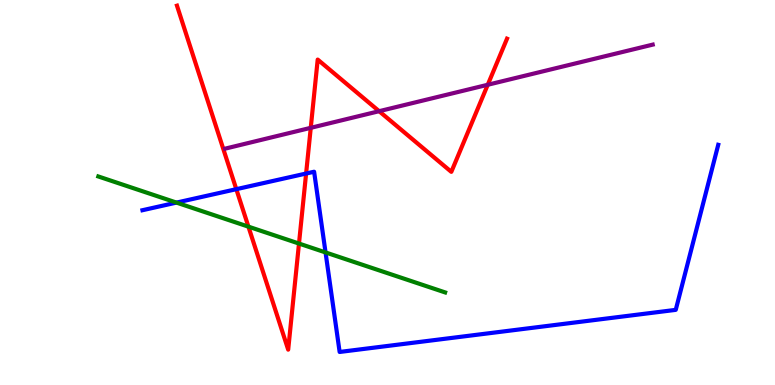[{'lines': ['blue', 'red'], 'intersections': [{'x': 3.05, 'y': 5.09}, {'x': 3.95, 'y': 5.49}]}, {'lines': ['green', 'red'], 'intersections': [{'x': 3.21, 'y': 4.11}, {'x': 3.86, 'y': 3.67}]}, {'lines': ['purple', 'red'], 'intersections': [{'x': 4.01, 'y': 6.68}, {'x': 4.89, 'y': 7.11}, {'x': 6.29, 'y': 7.8}]}, {'lines': ['blue', 'green'], 'intersections': [{'x': 2.28, 'y': 4.74}, {'x': 4.2, 'y': 3.44}]}, {'lines': ['blue', 'purple'], 'intersections': []}, {'lines': ['green', 'purple'], 'intersections': []}]